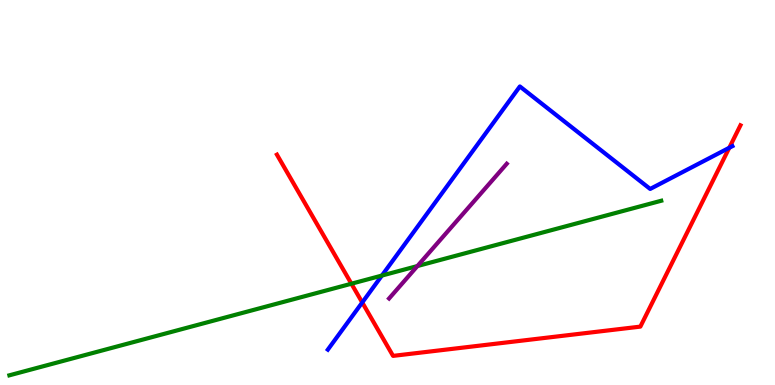[{'lines': ['blue', 'red'], 'intersections': [{'x': 4.67, 'y': 2.14}, {'x': 9.41, 'y': 6.16}]}, {'lines': ['green', 'red'], 'intersections': [{'x': 4.53, 'y': 2.63}]}, {'lines': ['purple', 'red'], 'intersections': []}, {'lines': ['blue', 'green'], 'intersections': [{'x': 4.93, 'y': 2.84}]}, {'lines': ['blue', 'purple'], 'intersections': []}, {'lines': ['green', 'purple'], 'intersections': [{'x': 5.39, 'y': 3.09}]}]